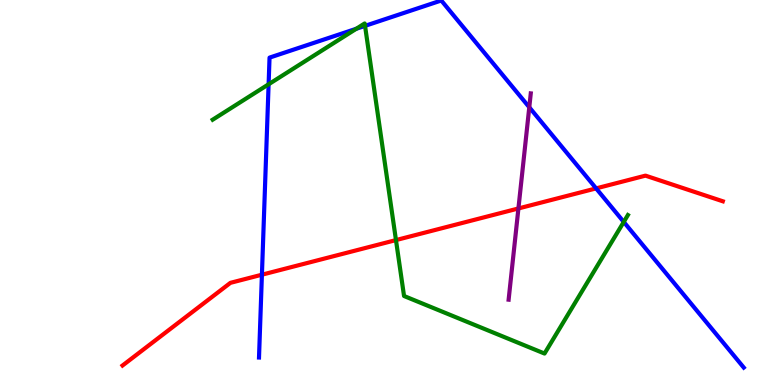[{'lines': ['blue', 'red'], 'intersections': [{'x': 3.38, 'y': 2.86}, {'x': 7.69, 'y': 5.11}]}, {'lines': ['green', 'red'], 'intersections': [{'x': 5.11, 'y': 3.76}]}, {'lines': ['purple', 'red'], 'intersections': [{'x': 6.69, 'y': 4.59}]}, {'lines': ['blue', 'green'], 'intersections': [{'x': 3.47, 'y': 7.81}, {'x': 4.6, 'y': 9.25}, {'x': 4.71, 'y': 9.33}, {'x': 8.05, 'y': 4.24}]}, {'lines': ['blue', 'purple'], 'intersections': [{'x': 6.83, 'y': 7.21}]}, {'lines': ['green', 'purple'], 'intersections': []}]